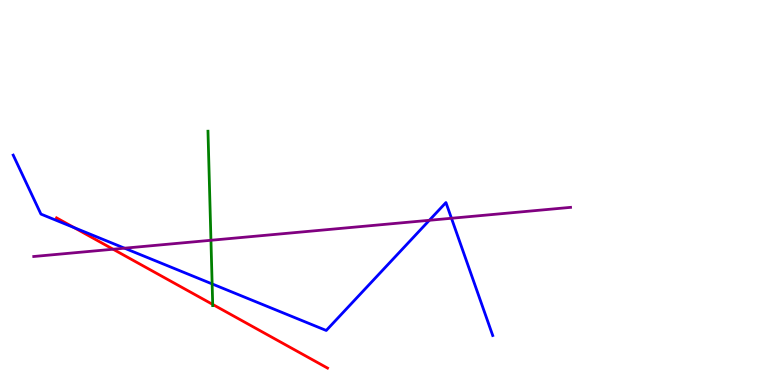[{'lines': ['blue', 'red'], 'intersections': [{'x': 0.957, 'y': 4.09}]}, {'lines': ['green', 'red'], 'intersections': [{'x': 2.74, 'y': 2.09}]}, {'lines': ['purple', 'red'], 'intersections': [{'x': 1.46, 'y': 3.53}]}, {'lines': ['blue', 'green'], 'intersections': [{'x': 2.74, 'y': 2.63}]}, {'lines': ['blue', 'purple'], 'intersections': [{'x': 1.61, 'y': 3.55}, {'x': 5.54, 'y': 4.28}, {'x': 5.83, 'y': 4.33}]}, {'lines': ['green', 'purple'], 'intersections': [{'x': 2.72, 'y': 3.76}]}]